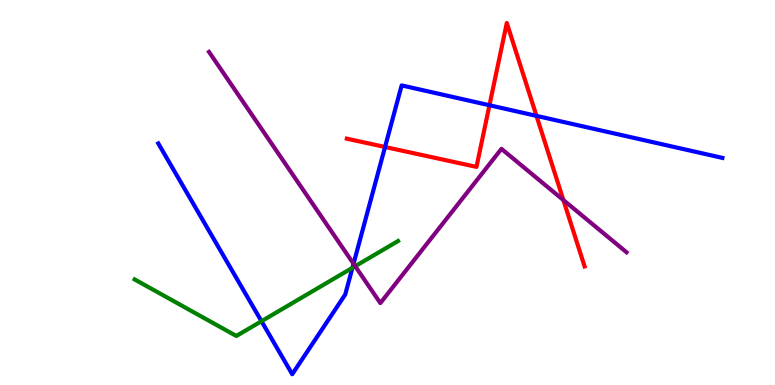[{'lines': ['blue', 'red'], 'intersections': [{'x': 4.97, 'y': 6.18}, {'x': 6.32, 'y': 7.27}, {'x': 6.92, 'y': 6.99}]}, {'lines': ['green', 'red'], 'intersections': []}, {'lines': ['purple', 'red'], 'intersections': [{'x': 7.27, 'y': 4.8}]}, {'lines': ['blue', 'green'], 'intersections': [{'x': 3.37, 'y': 1.66}, {'x': 4.55, 'y': 3.04}]}, {'lines': ['blue', 'purple'], 'intersections': [{'x': 4.56, 'y': 3.15}]}, {'lines': ['green', 'purple'], 'intersections': [{'x': 4.58, 'y': 3.09}]}]